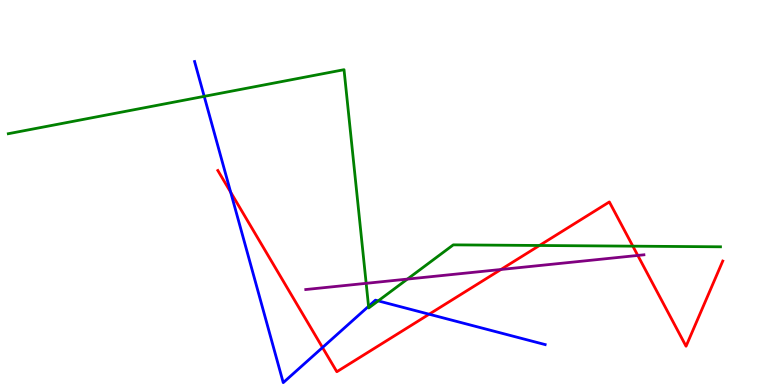[{'lines': ['blue', 'red'], 'intersections': [{'x': 2.98, 'y': 5.01}, {'x': 4.16, 'y': 0.974}, {'x': 5.54, 'y': 1.84}]}, {'lines': ['green', 'red'], 'intersections': [{'x': 6.96, 'y': 3.62}, {'x': 8.17, 'y': 3.61}]}, {'lines': ['purple', 'red'], 'intersections': [{'x': 6.46, 'y': 3.0}, {'x': 8.23, 'y': 3.37}]}, {'lines': ['blue', 'green'], 'intersections': [{'x': 2.63, 'y': 7.5}, {'x': 4.76, 'y': 2.04}, {'x': 4.88, 'y': 2.18}]}, {'lines': ['blue', 'purple'], 'intersections': []}, {'lines': ['green', 'purple'], 'intersections': [{'x': 4.72, 'y': 2.64}, {'x': 5.26, 'y': 2.75}]}]